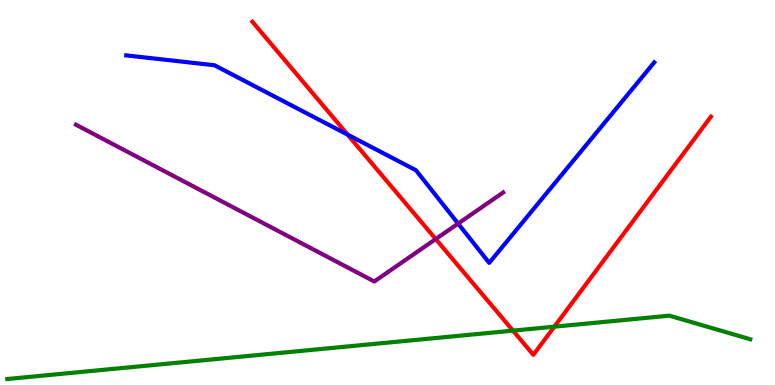[{'lines': ['blue', 'red'], 'intersections': [{'x': 4.49, 'y': 6.5}]}, {'lines': ['green', 'red'], 'intersections': [{'x': 6.62, 'y': 1.41}, {'x': 7.15, 'y': 1.51}]}, {'lines': ['purple', 'red'], 'intersections': [{'x': 5.62, 'y': 3.79}]}, {'lines': ['blue', 'green'], 'intersections': []}, {'lines': ['blue', 'purple'], 'intersections': [{'x': 5.91, 'y': 4.19}]}, {'lines': ['green', 'purple'], 'intersections': []}]